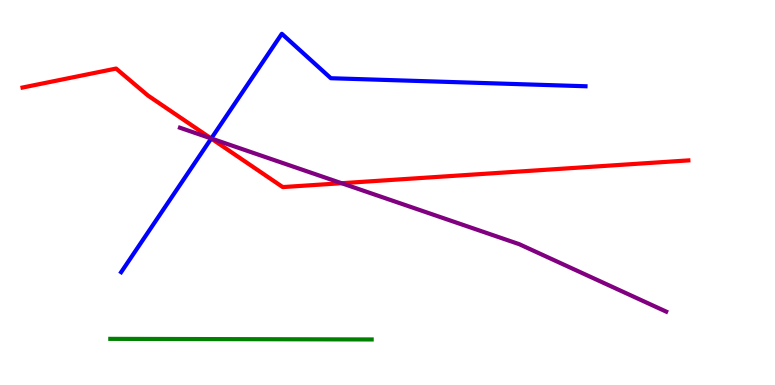[{'lines': ['blue', 'red'], 'intersections': [{'x': 2.73, 'y': 6.4}]}, {'lines': ['green', 'red'], 'intersections': []}, {'lines': ['purple', 'red'], 'intersections': [{'x': 2.72, 'y': 6.4}, {'x': 4.41, 'y': 5.24}]}, {'lines': ['blue', 'green'], 'intersections': []}, {'lines': ['blue', 'purple'], 'intersections': [{'x': 2.73, 'y': 6.4}]}, {'lines': ['green', 'purple'], 'intersections': []}]